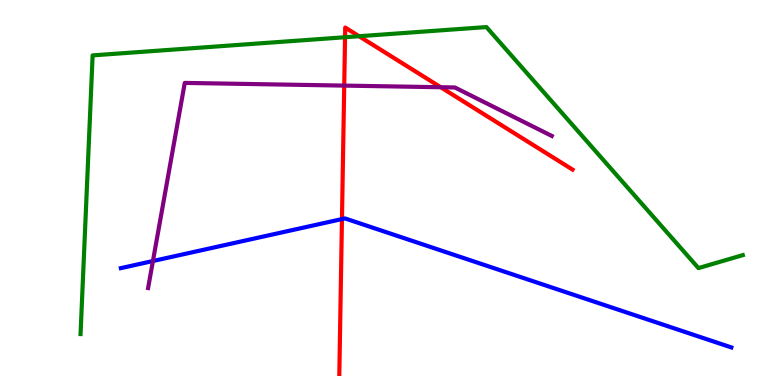[{'lines': ['blue', 'red'], 'intersections': [{'x': 4.41, 'y': 4.31}]}, {'lines': ['green', 'red'], 'intersections': [{'x': 4.45, 'y': 9.03}, {'x': 4.63, 'y': 9.06}]}, {'lines': ['purple', 'red'], 'intersections': [{'x': 4.44, 'y': 7.78}, {'x': 5.69, 'y': 7.73}]}, {'lines': ['blue', 'green'], 'intersections': []}, {'lines': ['blue', 'purple'], 'intersections': [{'x': 1.97, 'y': 3.22}]}, {'lines': ['green', 'purple'], 'intersections': []}]